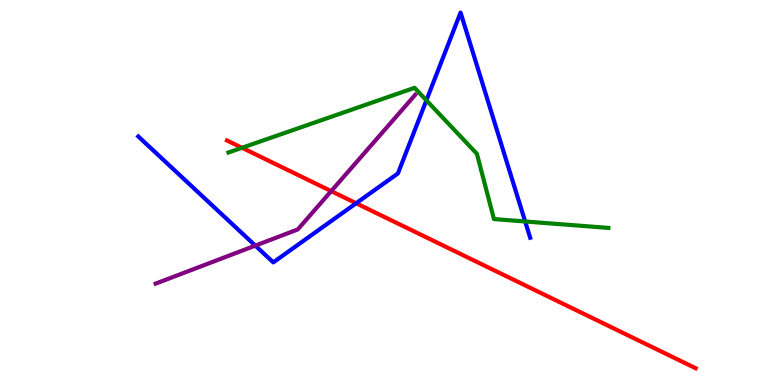[{'lines': ['blue', 'red'], 'intersections': [{'x': 4.6, 'y': 4.72}]}, {'lines': ['green', 'red'], 'intersections': [{'x': 3.12, 'y': 6.16}]}, {'lines': ['purple', 'red'], 'intersections': [{'x': 4.27, 'y': 5.04}]}, {'lines': ['blue', 'green'], 'intersections': [{'x': 5.5, 'y': 7.39}, {'x': 6.78, 'y': 4.25}]}, {'lines': ['blue', 'purple'], 'intersections': [{'x': 3.29, 'y': 3.62}]}, {'lines': ['green', 'purple'], 'intersections': []}]